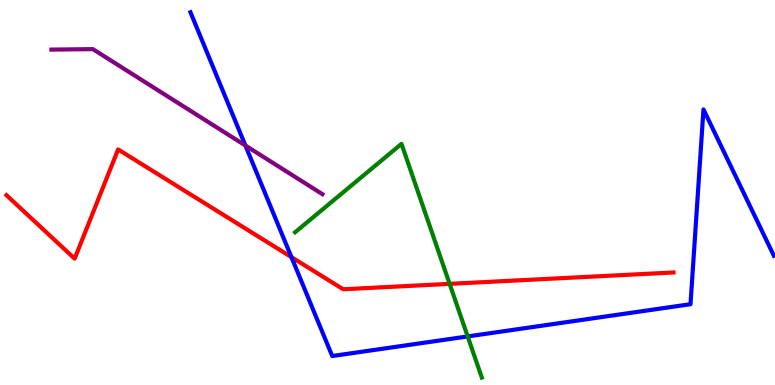[{'lines': ['blue', 'red'], 'intersections': [{'x': 3.76, 'y': 3.32}]}, {'lines': ['green', 'red'], 'intersections': [{'x': 5.8, 'y': 2.63}]}, {'lines': ['purple', 'red'], 'intersections': []}, {'lines': ['blue', 'green'], 'intersections': [{'x': 6.03, 'y': 1.26}]}, {'lines': ['blue', 'purple'], 'intersections': [{'x': 3.17, 'y': 6.22}]}, {'lines': ['green', 'purple'], 'intersections': []}]